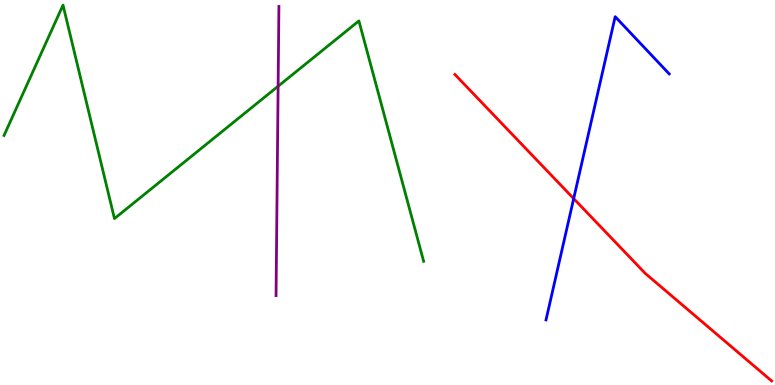[{'lines': ['blue', 'red'], 'intersections': [{'x': 7.4, 'y': 4.84}]}, {'lines': ['green', 'red'], 'intersections': []}, {'lines': ['purple', 'red'], 'intersections': []}, {'lines': ['blue', 'green'], 'intersections': []}, {'lines': ['blue', 'purple'], 'intersections': []}, {'lines': ['green', 'purple'], 'intersections': [{'x': 3.59, 'y': 7.76}]}]